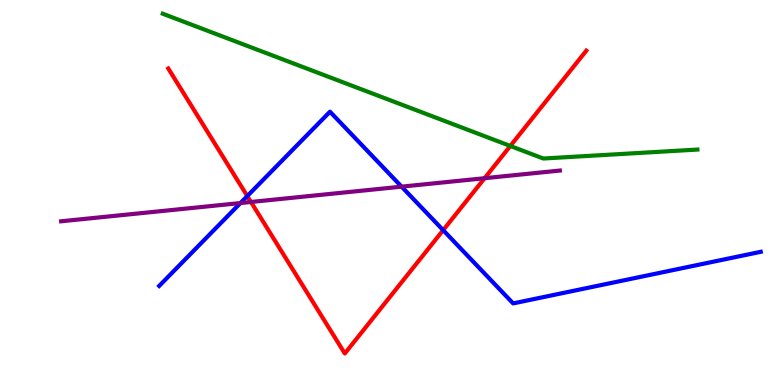[{'lines': ['blue', 'red'], 'intersections': [{'x': 3.19, 'y': 4.91}, {'x': 5.72, 'y': 4.02}]}, {'lines': ['green', 'red'], 'intersections': [{'x': 6.58, 'y': 6.21}]}, {'lines': ['purple', 'red'], 'intersections': [{'x': 3.24, 'y': 4.75}, {'x': 6.25, 'y': 5.37}]}, {'lines': ['blue', 'green'], 'intersections': []}, {'lines': ['blue', 'purple'], 'intersections': [{'x': 3.1, 'y': 4.73}, {'x': 5.18, 'y': 5.15}]}, {'lines': ['green', 'purple'], 'intersections': []}]